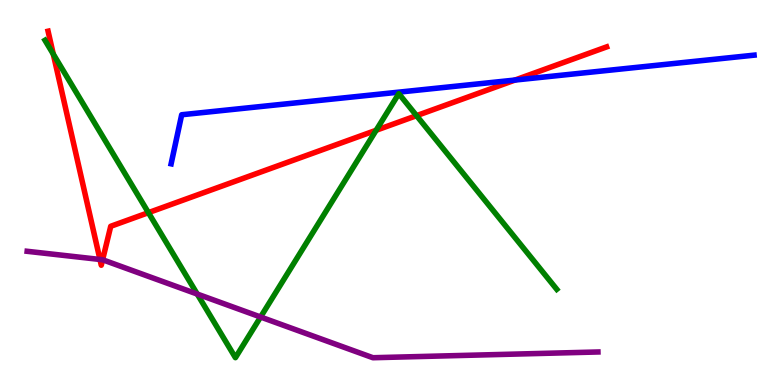[{'lines': ['blue', 'red'], 'intersections': [{'x': 6.64, 'y': 7.92}]}, {'lines': ['green', 'red'], 'intersections': [{'x': 0.688, 'y': 8.59}, {'x': 1.92, 'y': 4.48}, {'x': 4.85, 'y': 6.62}, {'x': 5.37, 'y': 7.0}]}, {'lines': ['purple', 'red'], 'intersections': [{'x': 1.29, 'y': 3.26}, {'x': 1.32, 'y': 3.25}]}, {'lines': ['blue', 'green'], 'intersections': []}, {'lines': ['blue', 'purple'], 'intersections': []}, {'lines': ['green', 'purple'], 'intersections': [{'x': 2.55, 'y': 2.36}, {'x': 3.36, 'y': 1.77}]}]